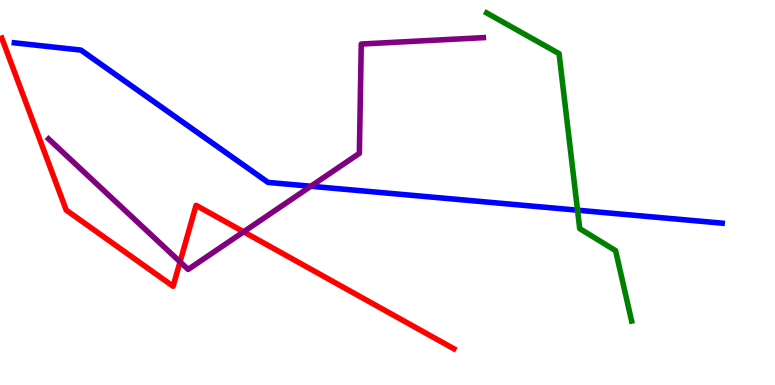[{'lines': ['blue', 'red'], 'intersections': []}, {'lines': ['green', 'red'], 'intersections': []}, {'lines': ['purple', 'red'], 'intersections': [{'x': 2.32, 'y': 3.2}, {'x': 3.14, 'y': 3.98}]}, {'lines': ['blue', 'green'], 'intersections': [{'x': 7.45, 'y': 4.54}]}, {'lines': ['blue', 'purple'], 'intersections': [{'x': 4.01, 'y': 5.16}]}, {'lines': ['green', 'purple'], 'intersections': []}]